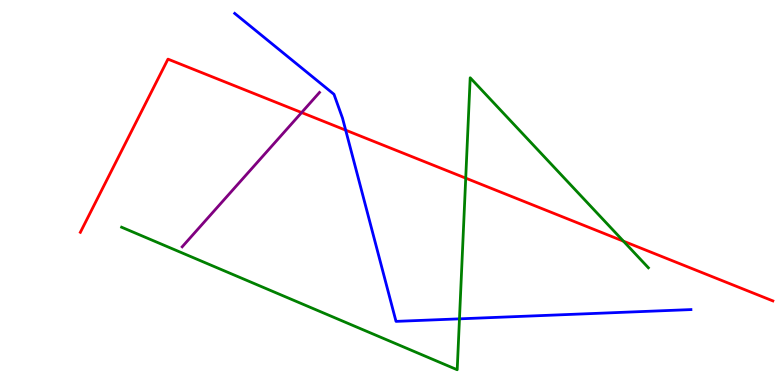[{'lines': ['blue', 'red'], 'intersections': [{'x': 4.46, 'y': 6.62}]}, {'lines': ['green', 'red'], 'intersections': [{'x': 6.01, 'y': 5.37}, {'x': 8.04, 'y': 3.74}]}, {'lines': ['purple', 'red'], 'intersections': [{'x': 3.89, 'y': 7.08}]}, {'lines': ['blue', 'green'], 'intersections': [{'x': 5.93, 'y': 1.72}]}, {'lines': ['blue', 'purple'], 'intersections': []}, {'lines': ['green', 'purple'], 'intersections': []}]